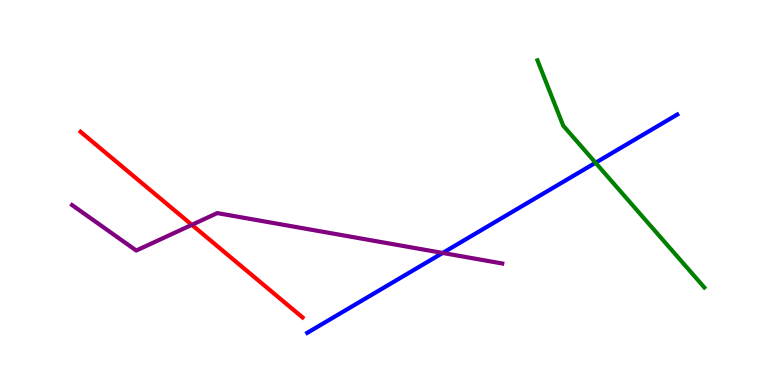[{'lines': ['blue', 'red'], 'intersections': []}, {'lines': ['green', 'red'], 'intersections': []}, {'lines': ['purple', 'red'], 'intersections': [{'x': 2.48, 'y': 4.16}]}, {'lines': ['blue', 'green'], 'intersections': [{'x': 7.68, 'y': 5.77}]}, {'lines': ['blue', 'purple'], 'intersections': [{'x': 5.71, 'y': 3.43}]}, {'lines': ['green', 'purple'], 'intersections': []}]